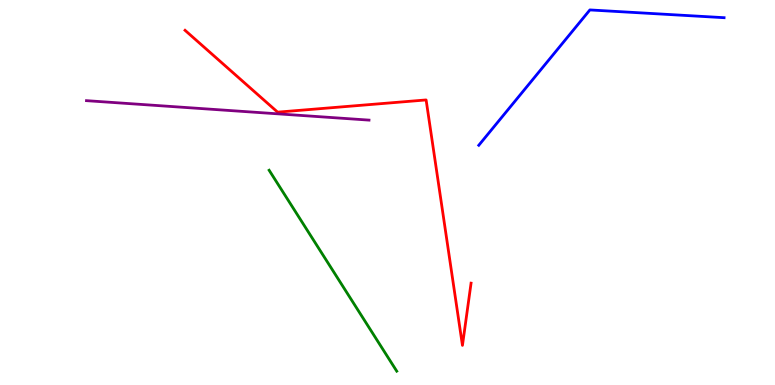[{'lines': ['blue', 'red'], 'intersections': []}, {'lines': ['green', 'red'], 'intersections': []}, {'lines': ['purple', 'red'], 'intersections': []}, {'lines': ['blue', 'green'], 'intersections': []}, {'lines': ['blue', 'purple'], 'intersections': []}, {'lines': ['green', 'purple'], 'intersections': []}]